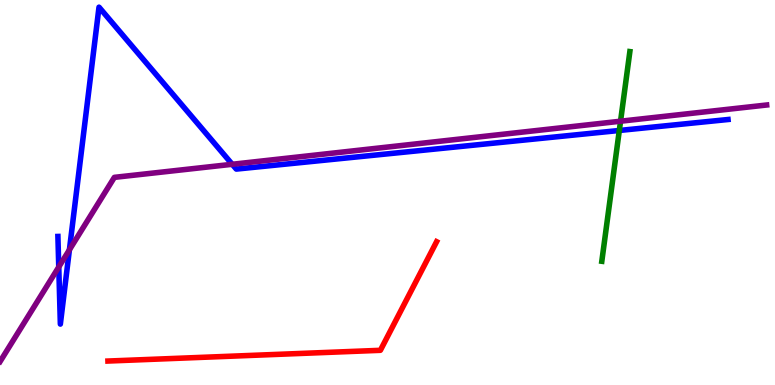[{'lines': ['blue', 'red'], 'intersections': []}, {'lines': ['green', 'red'], 'intersections': []}, {'lines': ['purple', 'red'], 'intersections': []}, {'lines': ['blue', 'green'], 'intersections': [{'x': 7.99, 'y': 6.61}]}, {'lines': ['blue', 'purple'], 'intersections': [{'x': 0.758, 'y': 3.07}, {'x': 0.896, 'y': 3.51}, {'x': 3.0, 'y': 5.73}]}, {'lines': ['green', 'purple'], 'intersections': [{'x': 8.01, 'y': 6.85}]}]